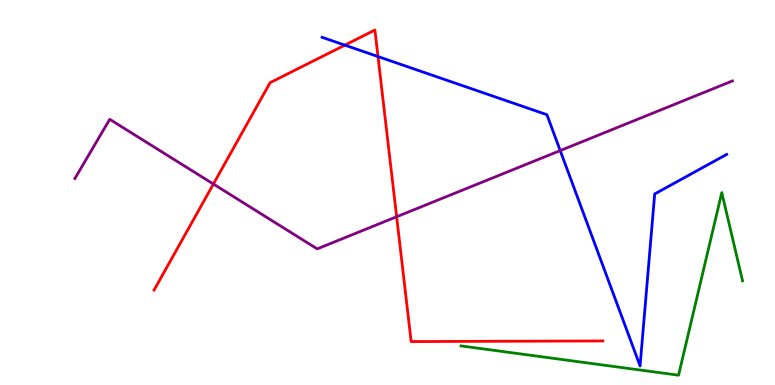[{'lines': ['blue', 'red'], 'intersections': [{'x': 4.45, 'y': 8.83}, {'x': 4.88, 'y': 8.53}]}, {'lines': ['green', 'red'], 'intersections': []}, {'lines': ['purple', 'red'], 'intersections': [{'x': 2.75, 'y': 5.22}, {'x': 5.12, 'y': 4.37}]}, {'lines': ['blue', 'green'], 'intersections': []}, {'lines': ['blue', 'purple'], 'intersections': [{'x': 7.23, 'y': 6.09}]}, {'lines': ['green', 'purple'], 'intersections': []}]